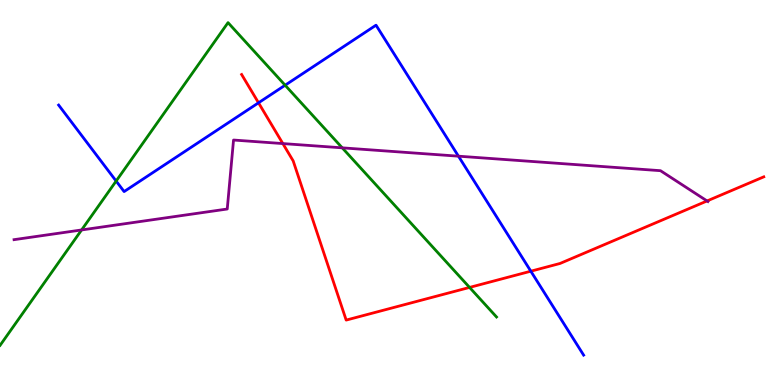[{'lines': ['blue', 'red'], 'intersections': [{'x': 3.34, 'y': 7.33}, {'x': 6.85, 'y': 2.96}]}, {'lines': ['green', 'red'], 'intersections': [{'x': 6.06, 'y': 2.53}]}, {'lines': ['purple', 'red'], 'intersections': [{'x': 3.65, 'y': 6.27}, {'x': 9.12, 'y': 4.78}]}, {'lines': ['blue', 'green'], 'intersections': [{'x': 1.5, 'y': 5.3}, {'x': 3.68, 'y': 7.79}]}, {'lines': ['blue', 'purple'], 'intersections': [{'x': 5.92, 'y': 5.94}]}, {'lines': ['green', 'purple'], 'intersections': [{'x': 1.05, 'y': 4.03}, {'x': 4.42, 'y': 6.16}]}]